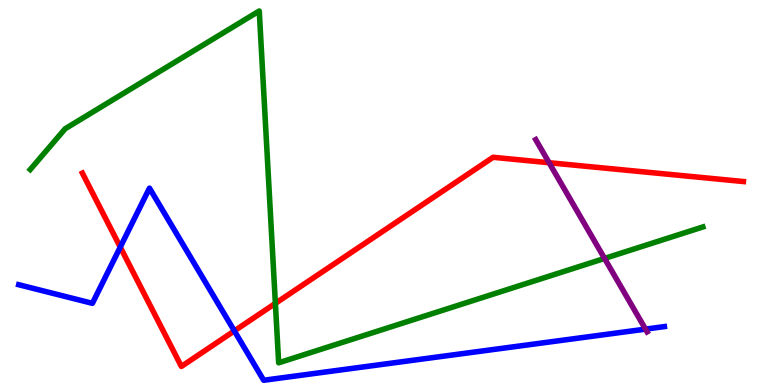[{'lines': ['blue', 'red'], 'intersections': [{'x': 1.55, 'y': 3.58}, {'x': 3.02, 'y': 1.4}]}, {'lines': ['green', 'red'], 'intersections': [{'x': 3.55, 'y': 2.12}]}, {'lines': ['purple', 'red'], 'intersections': [{'x': 7.09, 'y': 5.77}]}, {'lines': ['blue', 'green'], 'intersections': []}, {'lines': ['blue', 'purple'], 'intersections': [{'x': 8.33, 'y': 1.45}]}, {'lines': ['green', 'purple'], 'intersections': [{'x': 7.8, 'y': 3.29}]}]